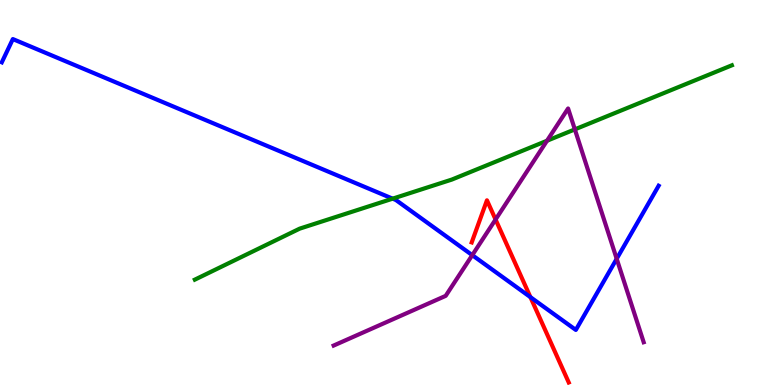[{'lines': ['blue', 'red'], 'intersections': [{'x': 6.84, 'y': 2.28}]}, {'lines': ['green', 'red'], 'intersections': []}, {'lines': ['purple', 'red'], 'intersections': [{'x': 6.39, 'y': 4.3}]}, {'lines': ['blue', 'green'], 'intersections': [{'x': 5.07, 'y': 4.84}]}, {'lines': ['blue', 'purple'], 'intersections': [{'x': 6.09, 'y': 3.37}, {'x': 7.96, 'y': 3.28}]}, {'lines': ['green', 'purple'], 'intersections': [{'x': 7.06, 'y': 6.34}, {'x': 7.42, 'y': 6.64}]}]